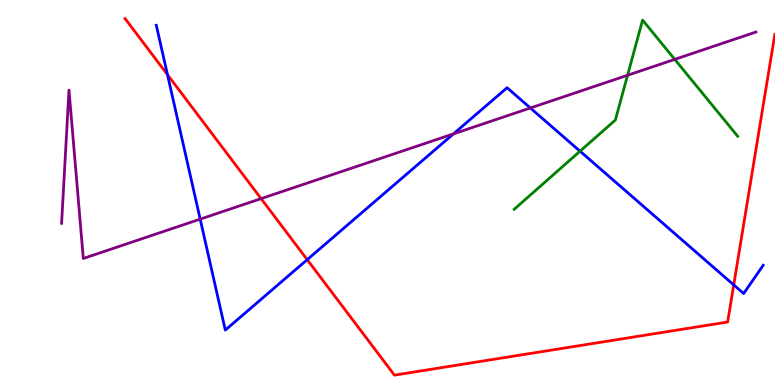[{'lines': ['blue', 'red'], 'intersections': [{'x': 2.16, 'y': 8.06}, {'x': 3.96, 'y': 3.26}, {'x': 9.47, 'y': 2.6}]}, {'lines': ['green', 'red'], 'intersections': []}, {'lines': ['purple', 'red'], 'intersections': [{'x': 3.37, 'y': 4.84}]}, {'lines': ['blue', 'green'], 'intersections': [{'x': 7.48, 'y': 6.07}]}, {'lines': ['blue', 'purple'], 'intersections': [{'x': 2.58, 'y': 4.31}, {'x': 5.85, 'y': 6.52}, {'x': 6.84, 'y': 7.2}]}, {'lines': ['green', 'purple'], 'intersections': [{'x': 8.1, 'y': 8.05}, {'x': 8.71, 'y': 8.46}]}]